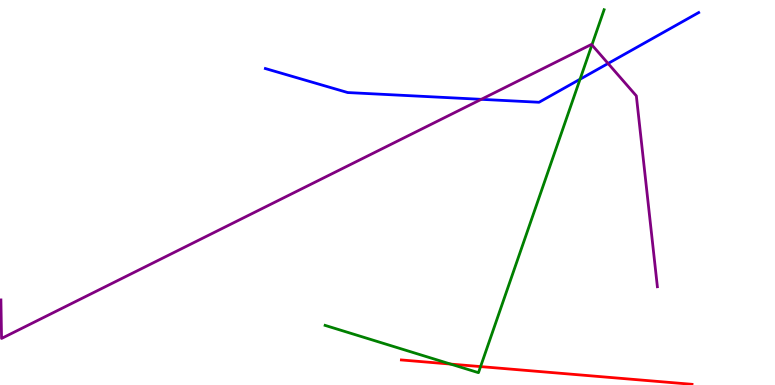[{'lines': ['blue', 'red'], 'intersections': []}, {'lines': ['green', 'red'], 'intersections': [{'x': 5.81, 'y': 0.543}, {'x': 6.2, 'y': 0.478}]}, {'lines': ['purple', 'red'], 'intersections': []}, {'lines': ['blue', 'green'], 'intersections': [{'x': 7.48, 'y': 7.94}]}, {'lines': ['blue', 'purple'], 'intersections': [{'x': 6.21, 'y': 7.42}, {'x': 7.85, 'y': 8.35}]}, {'lines': ['green', 'purple'], 'intersections': [{'x': 7.64, 'y': 8.83}]}]